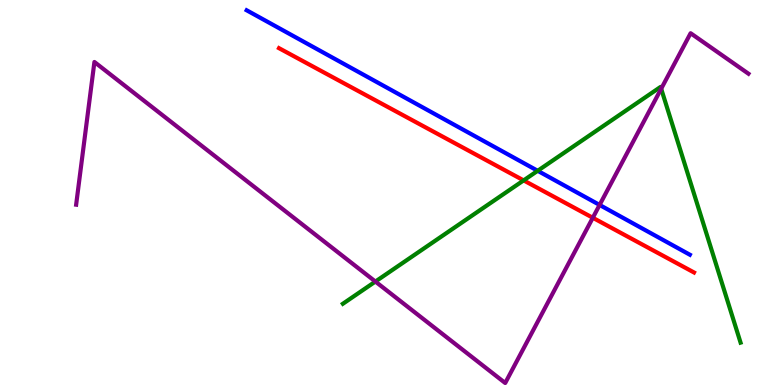[{'lines': ['blue', 'red'], 'intersections': []}, {'lines': ['green', 'red'], 'intersections': [{'x': 6.76, 'y': 5.31}]}, {'lines': ['purple', 'red'], 'intersections': [{'x': 7.65, 'y': 4.34}]}, {'lines': ['blue', 'green'], 'intersections': [{'x': 6.94, 'y': 5.56}]}, {'lines': ['blue', 'purple'], 'intersections': [{'x': 7.74, 'y': 4.68}]}, {'lines': ['green', 'purple'], 'intersections': [{'x': 4.84, 'y': 2.69}, {'x': 8.53, 'y': 7.69}]}]